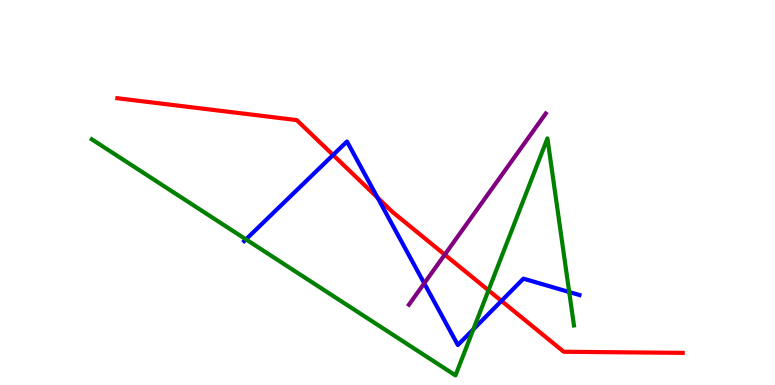[{'lines': ['blue', 'red'], 'intersections': [{'x': 4.3, 'y': 5.97}, {'x': 4.87, 'y': 4.87}, {'x': 6.47, 'y': 2.18}]}, {'lines': ['green', 'red'], 'intersections': [{'x': 6.3, 'y': 2.46}]}, {'lines': ['purple', 'red'], 'intersections': [{'x': 5.74, 'y': 3.39}]}, {'lines': ['blue', 'green'], 'intersections': [{'x': 3.17, 'y': 3.78}, {'x': 6.11, 'y': 1.45}, {'x': 7.34, 'y': 2.42}]}, {'lines': ['blue', 'purple'], 'intersections': [{'x': 5.47, 'y': 2.64}]}, {'lines': ['green', 'purple'], 'intersections': []}]